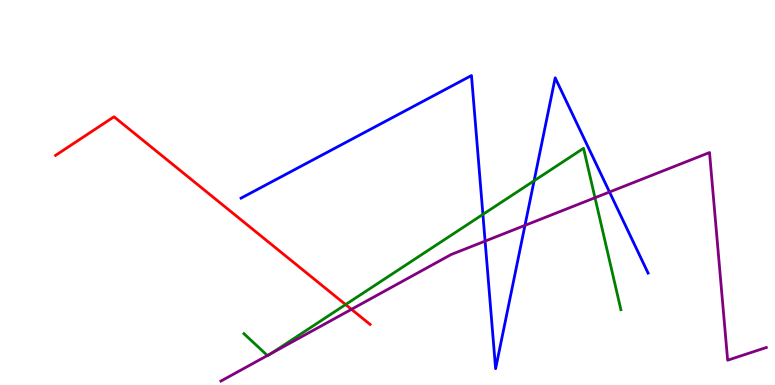[{'lines': ['blue', 'red'], 'intersections': []}, {'lines': ['green', 'red'], 'intersections': [{'x': 4.46, 'y': 2.09}]}, {'lines': ['purple', 'red'], 'intersections': [{'x': 4.54, 'y': 1.97}]}, {'lines': ['blue', 'green'], 'intersections': [{'x': 6.23, 'y': 4.43}, {'x': 6.89, 'y': 5.3}]}, {'lines': ['blue', 'purple'], 'intersections': [{'x': 6.26, 'y': 3.74}, {'x': 6.77, 'y': 4.15}, {'x': 7.86, 'y': 5.01}]}, {'lines': ['green', 'purple'], 'intersections': [{'x': 3.45, 'y': 0.766}, {'x': 3.5, 'y': 0.819}, {'x': 7.68, 'y': 4.86}]}]